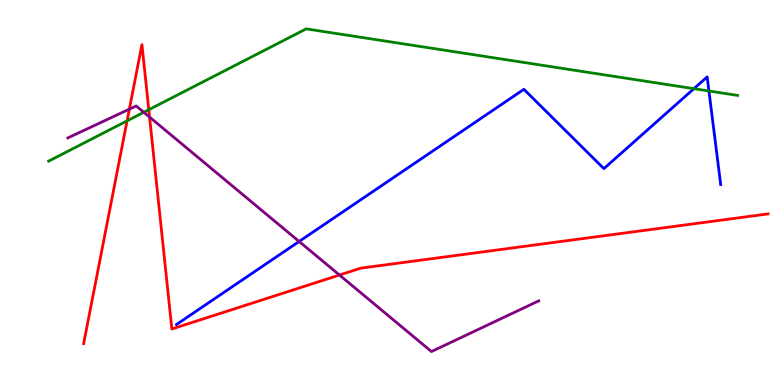[{'lines': ['blue', 'red'], 'intersections': []}, {'lines': ['green', 'red'], 'intersections': [{'x': 1.64, 'y': 6.86}, {'x': 1.92, 'y': 7.15}]}, {'lines': ['purple', 'red'], 'intersections': [{'x': 1.67, 'y': 7.17}, {'x': 1.93, 'y': 6.96}, {'x': 4.38, 'y': 2.86}]}, {'lines': ['blue', 'green'], 'intersections': [{'x': 8.95, 'y': 7.7}, {'x': 9.15, 'y': 7.64}]}, {'lines': ['blue', 'purple'], 'intersections': [{'x': 3.86, 'y': 3.73}]}, {'lines': ['green', 'purple'], 'intersections': [{'x': 1.86, 'y': 7.08}]}]